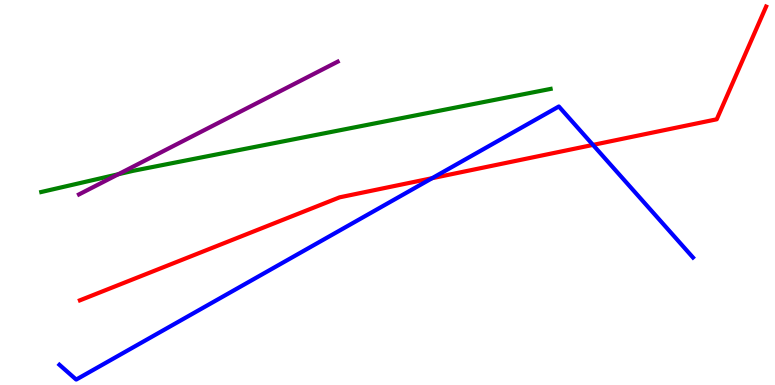[{'lines': ['blue', 'red'], 'intersections': [{'x': 5.58, 'y': 5.37}, {'x': 7.65, 'y': 6.24}]}, {'lines': ['green', 'red'], 'intersections': []}, {'lines': ['purple', 'red'], 'intersections': []}, {'lines': ['blue', 'green'], 'intersections': []}, {'lines': ['blue', 'purple'], 'intersections': []}, {'lines': ['green', 'purple'], 'intersections': [{'x': 1.53, 'y': 5.47}]}]